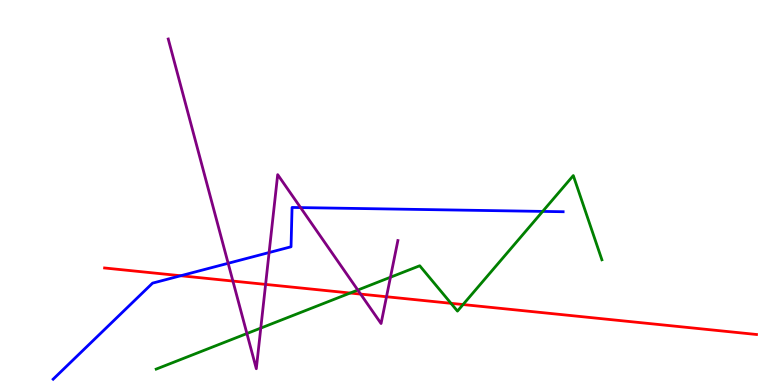[{'lines': ['blue', 'red'], 'intersections': [{'x': 2.33, 'y': 2.84}]}, {'lines': ['green', 'red'], 'intersections': [{'x': 4.52, 'y': 2.39}, {'x': 5.82, 'y': 2.12}, {'x': 5.97, 'y': 2.09}]}, {'lines': ['purple', 'red'], 'intersections': [{'x': 3.01, 'y': 2.7}, {'x': 3.43, 'y': 2.61}, {'x': 4.65, 'y': 2.36}, {'x': 4.99, 'y': 2.29}]}, {'lines': ['blue', 'green'], 'intersections': [{'x': 7.0, 'y': 4.51}]}, {'lines': ['blue', 'purple'], 'intersections': [{'x': 2.94, 'y': 3.16}, {'x': 3.47, 'y': 3.44}, {'x': 3.88, 'y': 4.61}]}, {'lines': ['green', 'purple'], 'intersections': [{'x': 3.19, 'y': 1.34}, {'x': 3.36, 'y': 1.48}, {'x': 4.62, 'y': 2.47}, {'x': 5.04, 'y': 2.8}]}]